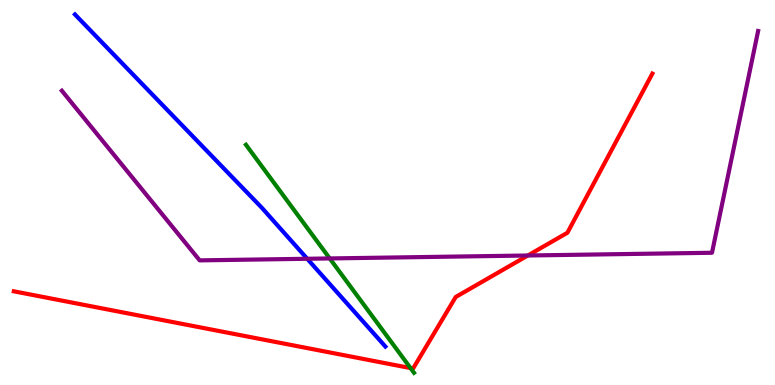[{'lines': ['blue', 'red'], 'intersections': []}, {'lines': ['green', 'red'], 'intersections': [{'x': 5.3, 'y': 0.44}]}, {'lines': ['purple', 'red'], 'intersections': [{'x': 6.81, 'y': 3.36}]}, {'lines': ['blue', 'green'], 'intersections': []}, {'lines': ['blue', 'purple'], 'intersections': [{'x': 3.96, 'y': 3.28}]}, {'lines': ['green', 'purple'], 'intersections': [{'x': 4.25, 'y': 3.29}]}]